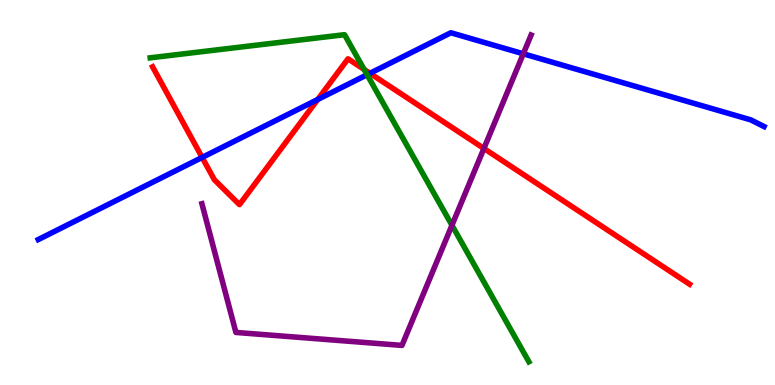[{'lines': ['blue', 'red'], 'intersections': [{'x': 2.61, 'y': 5.91}, {'x': 4.1, 'y': 7.42}, {'x': 4.77, 'y': 8.1}]}, {'lines': ['green', 'red'], 'intersections': [{'x': 4.7, 'y': 8.2}]}, {'lines': ['purple', 'red'], 'intersections': [{'x': 6.24, 'y': 6.14}]}, {'lines': ['blue', 'green'], 'intersections': [{'x': 4.74, 'y': 8.06}]}, {'lines': ['blue', 'purple'], 'intersections': [{'x': 6.75, 'y': 8.6}]}, {'lines': ['green', 'purple'], 'intersections': [{'x': 5.83, 'y': 4.15}]}]